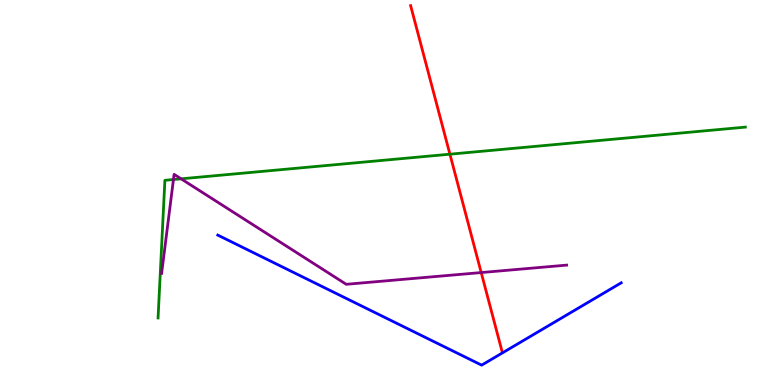[{'lines': ['blue', 'red'], 'intersections': []}, {'lines': ['green', 'red'], 'intersections': [{'x': 5.81, 'y': 6.0}]}, {'lines': ['purple', 'red'], 'intersections': [{'x': 6.21, 'y': 2.92}]}, {'lines': ['blue', 'green'], 'intersections': []}, {'lines': ['blue', 'purple'], 'intersections': []}, {'lines': ['green', 'purple'], 'intersections': [{'x': 2.24, 'y': 5.34}, {'x': 2.34, 'y': 5.36}]}]